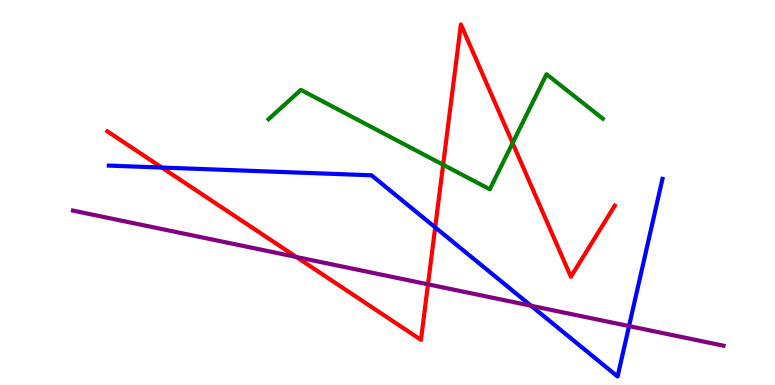[{'lines': ['blue', 'red'], 'intersections': [{'x': 2.09, 'y': 5.65}, {'x': 5.62, 'y': 4.09}]}, {'lines': ['green', 'red'], 'intersections': [{'x': 5.72, 'y': 5.72}, {'x': 6.61, 'y': 6.28}]}, {'lines': ['purple', 'red'], 'intersections': [{'x': 3.82, 'y': 3.32}, {'x': 5.52, 'y': 2.61}]}, {'lines': ['blue', 'green'], 'intersections': []}, {'lines': ['blue', 'purple'], 'intersections': [{'x': 6.85, 'y': 2.06}, {'x': 8.12, 'y': 1.53}]}, {'lines': ['green', 'purple'], 'intersections': []}]